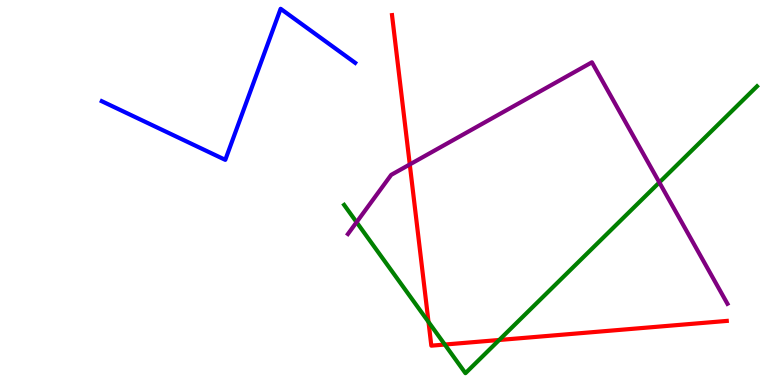[{'lines': ['blue', 'red'], 'intersections': []}, {'lines': ['green', 'red'], 'intersections': [{'x': 5.53, 'y': 1.64}, {'x': 5.74, 'y': 1.05}, {'x': 6.44, 'y': 1.17}]}, {'lines': ['purple', 'red'], 'intersections': [{'x': 5.29, 'y': 5.73}]}, {'lines': ['blue', 'green'], 'intersections': []}, {'lines': ['blue', 'purple'], 'intersections': []}, {'lines': ['green', 'purple'], 'intersections': [{'x': 4.6, 'y': 4.23}, {'x': 8.51, 'y': 5.26}]}]